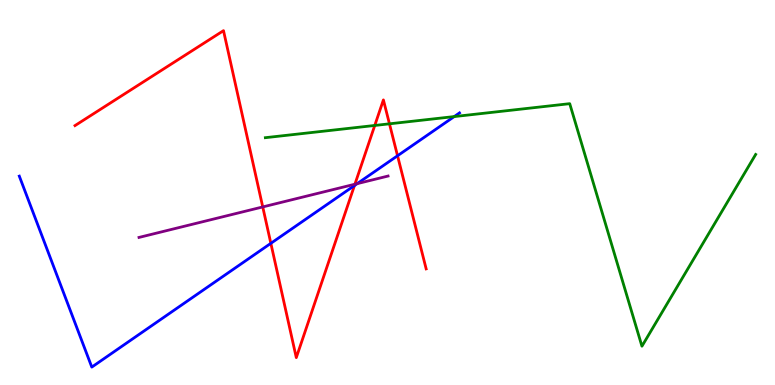[{'lines': ['blue', 'red'], 'intersections': [{'x': 3.49, 'y': 3.68}, {'x': 4.57, 'y': 5.18}, {'x': 5.13, 'y': 5.95}]}, {'lines': ['green', 'red'], 'intersections': [{'x': 4.84, 'y': 6.74}, {'x': 5.03, 'y': 6.78}]}, {'lines': ['purple', 'red'], 'intersections': [{'x': 3.39, 'y': 4.63}, {'x': 4.58, 'y': 5.22}]}, {'lines': ['blue', 'green'], 'intersections': [{'x': 5.86, 'y': 6.97}]}, {'lines': ['blue', 'purple'], 'intersections': [{'x': 4.61, 'y': 5.23}]}, {'lines': ['green', 'purple'], 'intersections': []}]